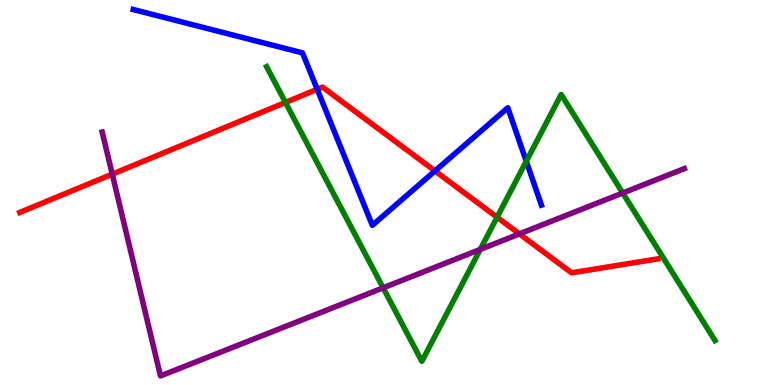[{'lines': ['blue', 'red'], 'intersections': [{'x': 4.09, 'y': 7.68}, {'x': 5.61, 'y': 5.56}]}, {'lines': ['green', 'red'], 'intersections': [{'x': 3.68, 'y': 7.34}, {'x': 6.41, 'y': 4.36}]}, {'lines': ['purple', 'red'], 'intersections': [{'x': 1.45, 'y': 5.48}, {'x': 6.7, 'y': 3.92}]}, {'lines': ['blue', 'green'], 'intersections': [{'x': 6.79, 'y': 5.81}]}, {'lines': ['blue', 'purple'], 'intersections': []}, {'lines': ['green', 'purple'], 'intersections': [{'x': 4.94, 'y': 2.52}, {'x': 6.2, 'y': 3.52}, {'x': 8.04, 'y': 4.99}]}]